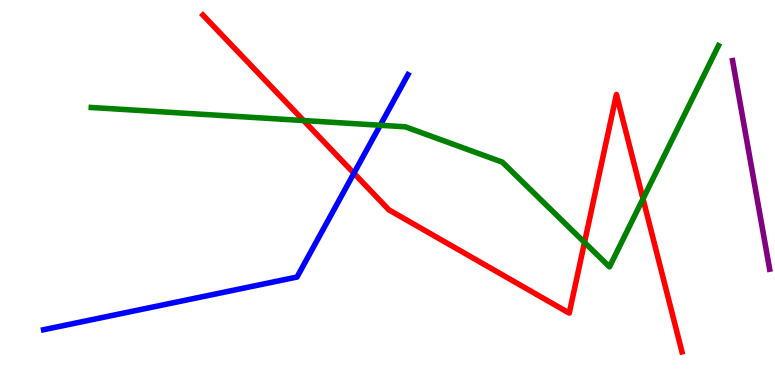[{'lines': ['blue', 'red'], 'intersections': [{'x': 4.57, 'y': 5.5}]}, {'lines': ['green', 'red'], 'intersections': [{'x': 3.92, 'y': 6.87}, {'x': 7.54, 'y': 3.7}, {'x': 8.3, 'y': 4.84}]}, {'lines': ['purple', 'red'], 'intersections': []}, {'lines': ['blue', 'green'], 'intersections': [{'x': 4.91, 'y': 6.75}]}, {'lines': ['blue', 'purple'], 'intersections': []}, {'lines': ['green', 'purple'], 'intersections': []}]